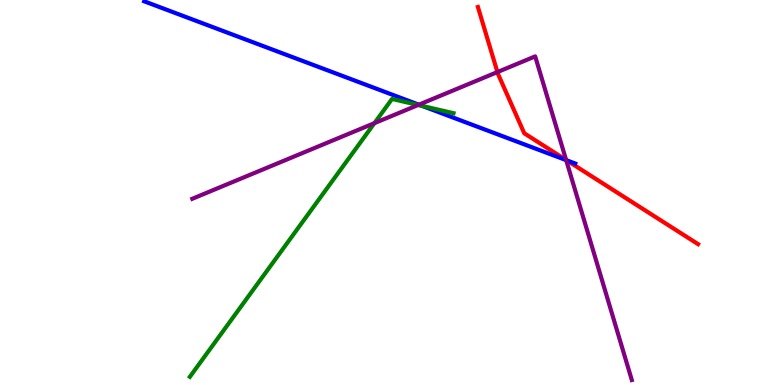[{'lines': ['blue', 'red'], 'intersections': [{'x': 7.31, 'y': 5.84}]}, {'lines': ['green', 'red'], 'intersections': []}, {'lines': ['purple', 'red'], 'intersections': [{'x': 6.42, 'y': 8.13}, {'x': 7.3, 'y': 5.84}]}, {'lines': ['blue', 'green'], 'intersections': [{'x': 5.45, 'y': 7.25}]}, {'lines': ['blue', 'purple'], 'intersections': [{'x': 5.4, 'y': 7.28}, {'x': 7.31, 'y': 5.84}]}, {'lines': ['green', 'purple'], 'intersections': [{'x': 4.83, 'y': 6.8}, {'x': 5.4, 'y': 7.27}]}]